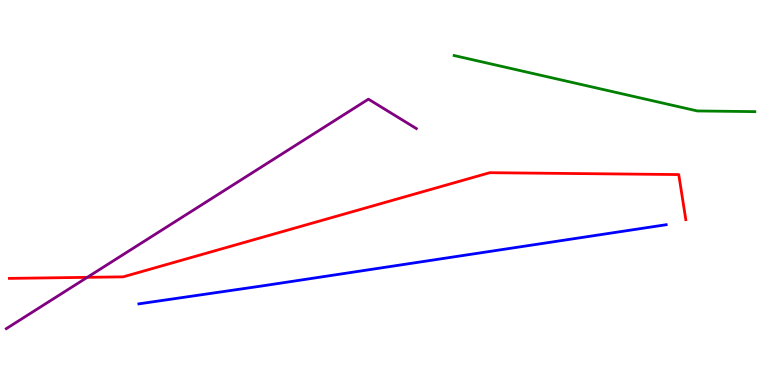[{'lines': ['blue', 'red'], 'intersections': []}, {'lines': ['green', 'red'], 'intersections': []}, {'lines': ['purple', 'red'], 'intersections': [{'x': 1.13, 'y': 2.8}]}, {'lines': ['blue', 'green'], 'intersections': []}, {'lines': ['blue', 'purple'], 'intersections': []}, {'lines': ['green', 'purple'], 'intersections': []}]